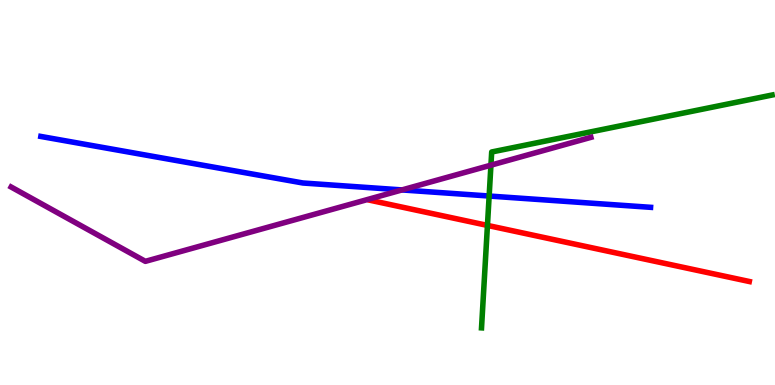[{'lines': ['blue', 'red'], 'intersections': []}, {'lines': ['green', 'red'], 'intersections': [{'x': 6.29, 'y': 4.15}]}, {'lines': ['purple', 'red'], 'intersections': []}, {'lines': ['blue', 'green'], 'intersections': [{'x': 6.31, 'y': 4.91}]}, {'lines': ['blue', 'purple'], 'intersections': [{'x': 5.19, 'y': 5.07}]}, {'lines': ['green', 'purple'], 'intersections': [{'x': 6.33, 'y': 5.71}]}]